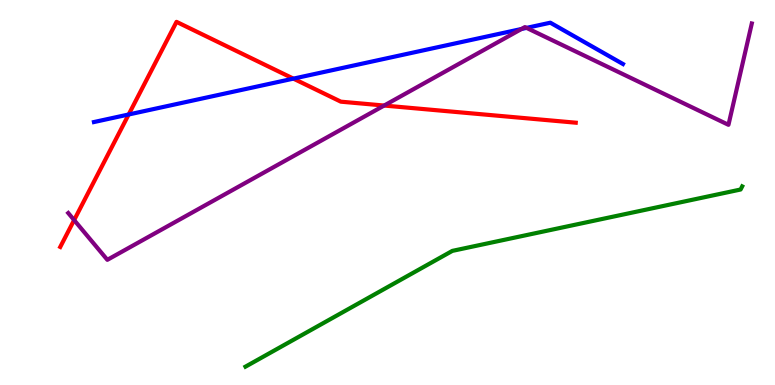[{'lines': ['blue', 'red'], 'intersections': [{'x': 1.66, 'y': 7.03}, {'x': 3.79, 'y': 7.96}]}, {'lines': ['green', 'red'], 'intersections': []}, {'lines': ['purple', 'red'], 'intersections': [{'x': 0.957, 'y': 4.28}, {'x': 4.96, 'y': 7.26}]}, {'lines': ['blue', 'green'], 'intersections': []}, {'lines': ['blue', 'purple'], 'intersections': [{'x': 6.73, 'y': 9.25}, {'x': 6.79, 'y': 9.28}]}, {'lines': ['green', 'purple'], 'intersections': []}]